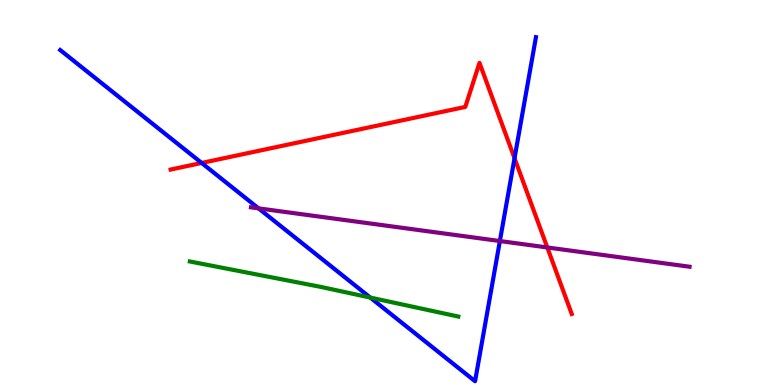[{'lines': ['blue', 'red'], 'intersections': [{'x': 2.6, 'y': 5.77}, {'x': 6.64, 'y': 5.89}]}, {'lines': ['green', 'red'], 'intersections': []}, {'lines': ['purple', 'red'], 'intersections': [{'x': 7.06, 'y': 3.57}]}, {'lines': ['blue', 'green'], 'intersections': [{'x': 4.78, 'y': 2.27}]}, {'lines': ['blue', 'purple'], 'intersections': [{'x': 3.34, 'y': 4.59}, {'x': 6.45, 'y': 3.74}]}, {'lines': ['green', 'purple'], 'intersections': []}]